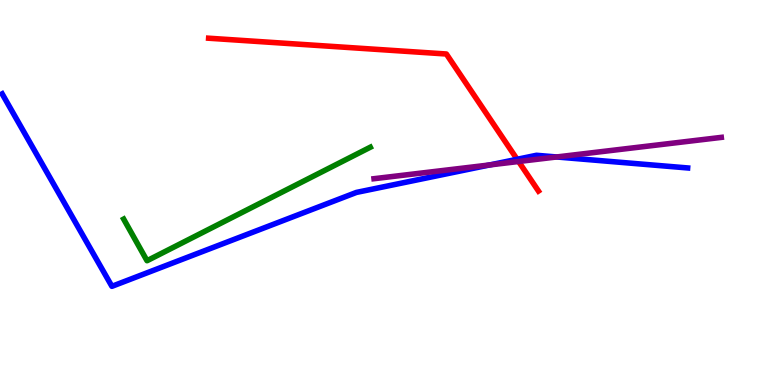[{'lines': ['blue', 'red'], 'intersections': [{'x': 6.67, 'y': 5.86}]}, {'lines': ['green', 'red'], 'intersections': []}, {'lines': ['purple', 'red'], 'intersections': [{'x': 6.69, 'y': 5.81}]}, {'lines': ['blue', 'green'], 'intersections': []}, {'lines': ['blue', 'purple'], 'intersections': [{'x': 6.32, 'y': 5.72}, {'x': 7.18, 'y': 5.92}]}, {'lines': ['green', 'purple'], 'intersections': []}]